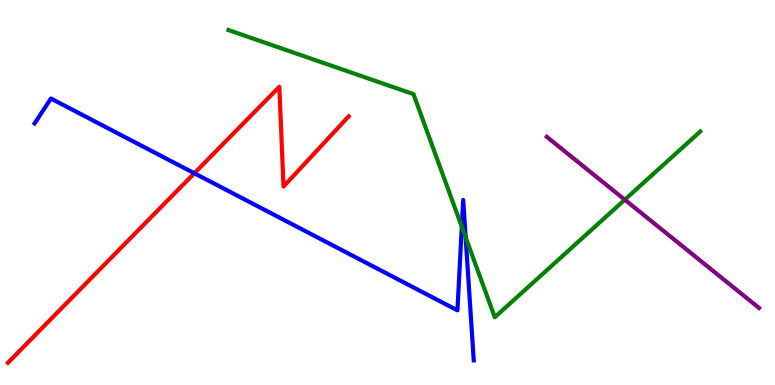[{'lines': ['blue', 'red'], 'intersections': [{'x': 2.51, 'y': 5.5}]}, {'lines': ['green', 'red'], 'intersections': []}, {'lines': ['purple', 'red'], 'intersections': []}, {'lines': ['blue', 'green'], 'intersections': [{'x': 5.96, 'y': 4.11}, {'x': 6.01, 'y': 3.84}]}, {'lines': ['blue', 'purple'], 'intersections': []}, {'lines': ['green', 'purple'], 'intersections': [{'x': 8.06, 'y': 4.81}]}]